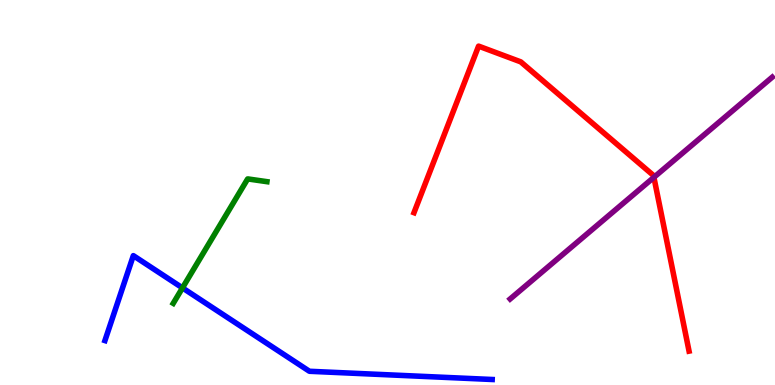[{'lines': ['blue', 'red'], 'intersections': []}, {'lines': ['green', 'red'], 'intersections': []}, {'lines': ['purple', 'red'], 'intersections': [{'x': 8.44, 'y': 5.39}]}, {'lines': ['blue', 'green'], 'intersections': [{'x': 2.35, 'y': 2.52}]}, {'lines': ['blue', 'purple'], 'intersections': []}, {'lines': ['green', 'purple'], 'intersections': []}]